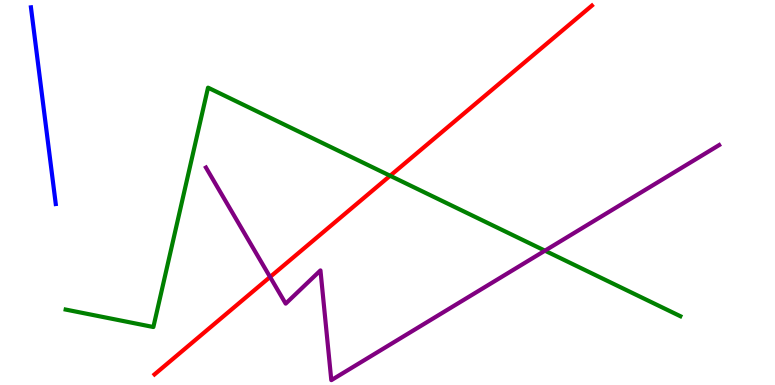[{'lines': ['blue', 'red'], 'intersections': []}, {'lines': ['green', 'red'], 'intersections': [{'x': 5.03, 'y': 5.43}]}, {'lines': ['purple', 'red'], 'intersections': [{'x': 3.48, 'y': 2.81}]}, {'lines': ['blue', 'green'], 'intersections': []}, {'lines': ['blue', 'purple'], 'intersections': []}, {'lines': ['green', 'purple'], 'intersections': [{'x': 7.03, 'y': 3.49}]}]